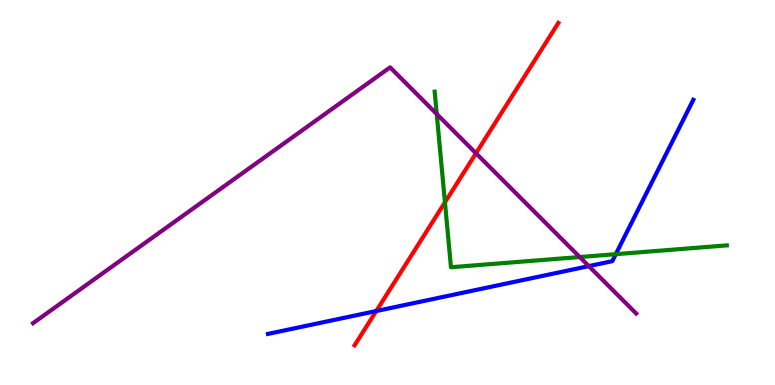[{'lines': ['blue', 'red'], 'intersections': [{'x': 4.85, 'y': 1.92}]}, {'lines': ['green', 'red'], 'intersections': [{'x': 5.74, 'y': 4.74}]}, {'lines': ['purple', 'red'], 'intersections': [{'x': 6.14, 'y': 6.02}]}, {'lines': ['blue', 'green'], 'intersections': [{'x': 7.95, 'y': 3.4}]}, {'lines': ['blue', 'purple'], 'intersections': [{'x': 7.6, 'y': 3.09}]}, {'lines': ['green', 'purple'], 'intersections': [{'x': 5.64, 'y': 7.04}, {'x': 7.48, 'y': 3.32}]}]